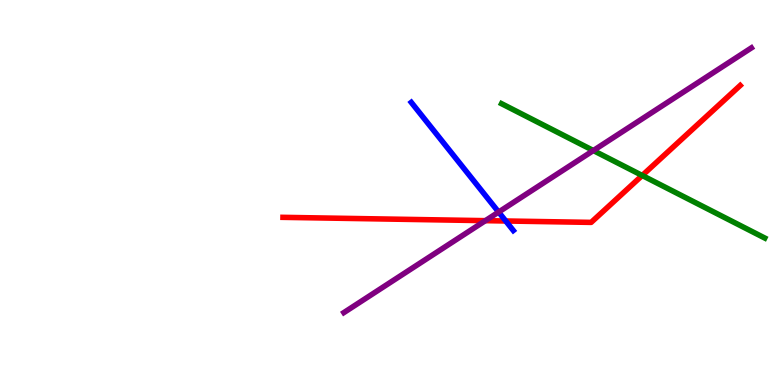[{'lines': ['blue', 'red'], 'intersections': [{'x': 6.53, 'y': 4.26}]}, {'lines': ['green', 'red'], 'intersections': [{'x': 8.29, 'y': 5.44}]}, {'lines': ['purple', 'red'], 'intersections': [{'x': 6.26, 'y': 4.27}]}, {'lines': ['blue', 'green'], 'intersections': []}, {'lines': ['blue', 'purple'], 'intersections': [{'x': 6.43, 'y': 4.49}]}, {'lines': ['green', 'purple'], 'intersections': [{'x': 7.66, 'y': 6.09}]}]